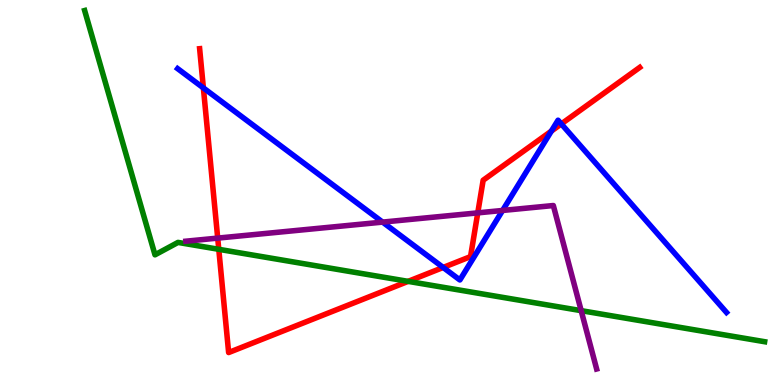[{'lines': ['blue', 'red'], 'intersections': [{'x': 2.62, 'y': 7.72}, {'x': 5.72, 'y': 3.05}, {'x': 7.11, 'y': 6.59}, {'x': 7.24, 'y': 6.78}]}, {'lines': ['green', 'red'], 'intersections': [{'x': 2.82, 'y': 3.52}, {'x': 5.27, 'y': 2.69}]}, {'lines': ['purple', 'red'], 'intersections': [{'x': 2.81, 'y': 3.82}, {'x': 6.16, 'y': 4.47}]}, {'lines': ['blue', 'green'], 'intersections': []}, {'lines': ['blue', 'purple'], 'intersections': [{'x': 4.94, 'y': 4.23}, {'x': 6.49, 'y': 4.53}]}, {'lines': ['green', 'purple'], 'intersections': [{'x': 7.5, 'y': 1.93}]}]